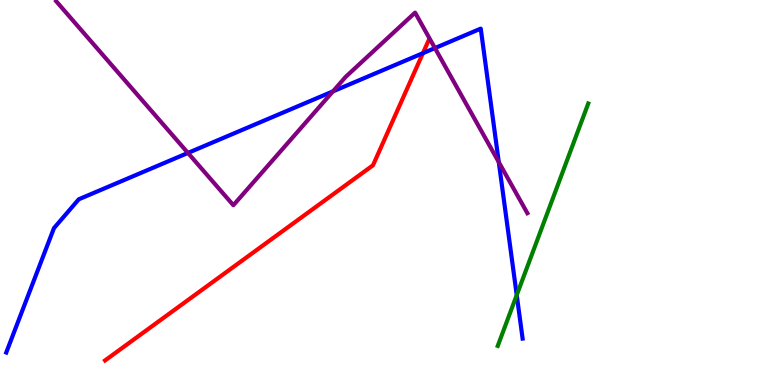[{'lines': ['blue', 'red'], 'intersections': [{'x': 5.46, 'y': 8.62}]}, {'lines': ['green', 'red'], 'intersections': []}, {'lines': ['purple', 'red'], 'intersections': []}, {'lines': ['blue', 'green'], 'intersections': [{'x': 6.67, 'y': 2.34}]}, {'lines': ['blue', 'purple'], 'intersections': [{'x': 2.43, 'y': 6.03}, {'x': 4.3, 'y': 7.63}, {'x': 5.61, 'y': 8.75}, {'x': 6.44, 'y': 5.79}]}, {'lines': ['green', 'purple'], 'intersections': []}]